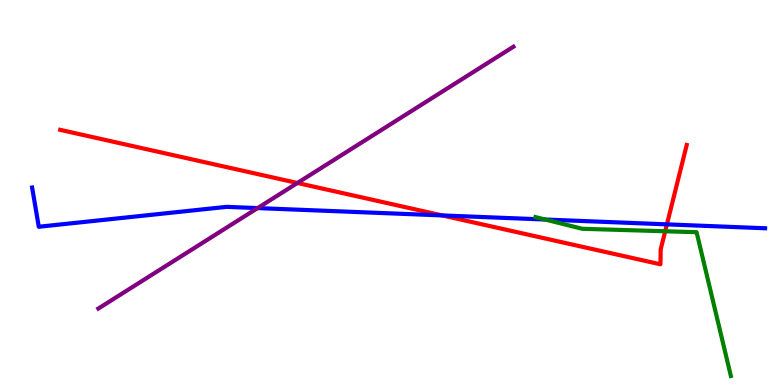[{'lines': ['blue', 'red'], 'intersections': [{'x': 5.71, 'y': 4.4}, {'x': 8.61, 'y': 4.17}]}, {'lines': ['green', 'red'], 'intersections': [{'x': 8.58, 'y': 3.99}]}, {'lines': ['purple', 'red'], 'intersections': [{'x': 3.84, 'y': 5.25}]}, {'lines': ['blue', 'green'], 'intersections': [{'x': 7.03, 'y': 4.3}]}, {'lines': ['blue', 'purple'], 'intersections': [{'x': 3.32, 'y': 4.6}]}, {'lines': ['green', 'purple'], 'intersections': []}]